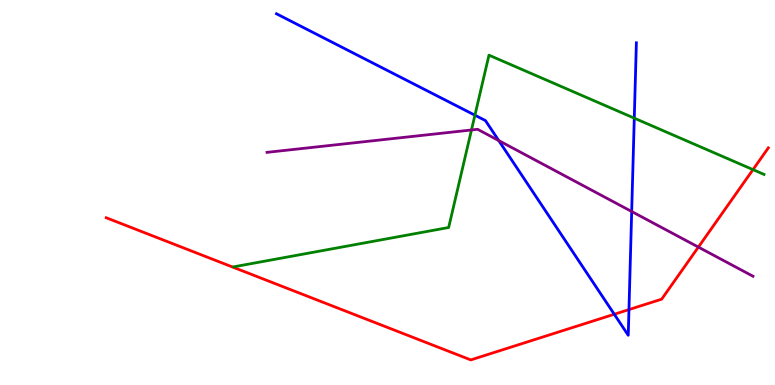[{'lines': ['blue', 'red'], 'intersections': [{'x': 7.93, 'y': 1.84}, {'x': 8.12, 'y': 1.96}]}, {'lines': ['green', 'red'], 'intersections': [{'x': 9.72, 'y': 5.59}]}, {'lines': ['purple', 'red'], 'intersections': [{'x': 9.01, 'y': 3.58}]}, {'lines': ['blue', 'green'], 'intersections': [{'x': 6.13, 'y': 7.01}, {'x': 8.18, 'y': 6.93}]}, {'lines': ['blue', 'purple'], 'intersections': [{'x': 6.44, 'y': 6.35}, {'x': 8.15, 'y': 4.51}]}, {'lines': ['green', 'purple'], 'intersections': [{'x': 6.08, 'y': 6.62}]}]